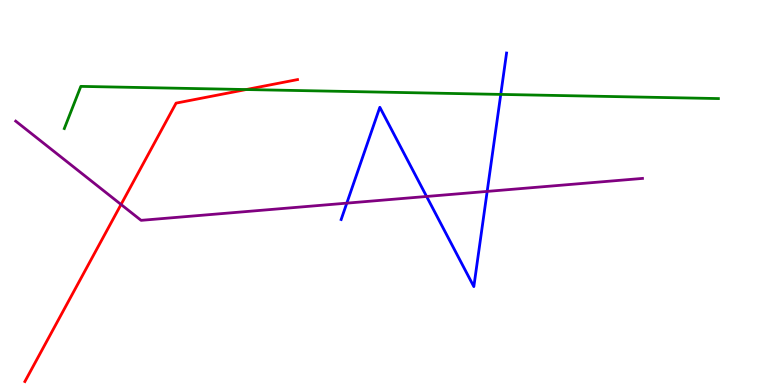[{'lines': ['blue', 'red'], 'intersections': []}, {'lines': ['green', 'red'], 'intersections': [{'x': 3.18, 'y': 7.67}]}, {'lines': ['purple', 'red'], 'intersections': [{'x': 1.56, 'y': 4.69}]}, {'lines': ['blue', 'green'], 'intersections': [{'x': 6.46, 'y': 7.55}]}, {'lines': ['blue', 'purple'], 'intersections': [{'x': 4.47, 'y': 4.72}, {'x': 5.5, 'y': 4.9}, {'x': 6.29, 'y': 5.03}]}, {'lines': ['green', 'purple'], 'intersections': []}]